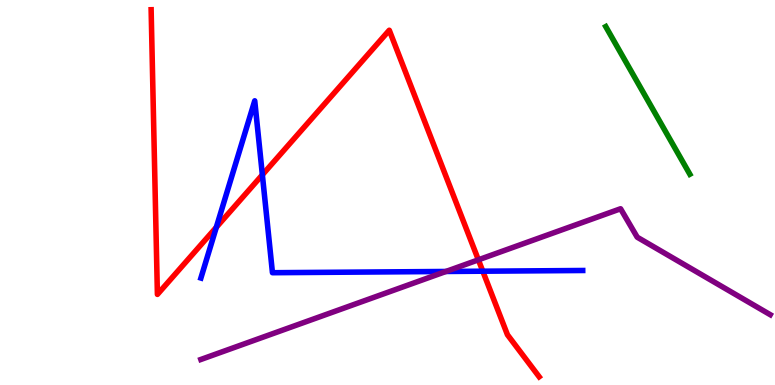[{'lines': ['blue', 'red'], 'intersections': [{'x': 2.79, 'y': 4.1}, {'x': 3.39, 'y': 5.46}, {'x': 6.23, 'y': 2.96}]}, {'lines': ['green', 'red'], 'intersections': []}, {'lines': ['purple', 'red'], 'intersections': [{'x': 6.17, 'y': 3.25}]}, {'lines': ['blue', 'green'], 'intersections': []}, {'lines': ['blue', 'purple'], 'intersections': [{'x': 5.75, 'y': 2.95}]}, {'lines': ['green', 'purple'], 'intersections': []}]